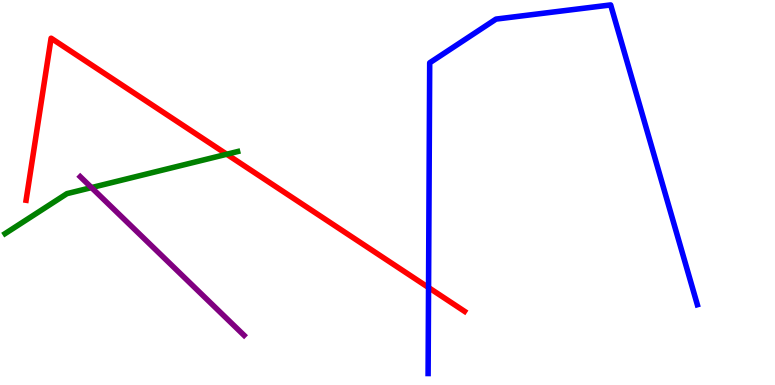[{'lines': ['blue', 'red'], 'intersections': [{'x': 5.53, 'y': 2.53}]}, {'lines': ['green', 'red'], 'intersections': [{'x': 2.93, 'y': 5.99}]}, {'lines': ['purple', 'red'], 'intersections': []}, {'lines': ['blue', 'green'], 'intersections': []}, {'lines': ['blue', 'purple'], 'intersections': []}, {'lines': ['green', 'purple'], 'intersections': [{'x': 1.18, 'y': 5.13}]}]